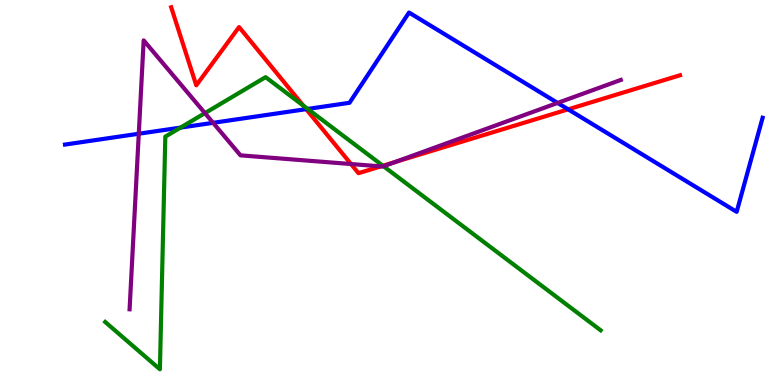[{'lines': ['blue', 'red'], 'intersections': [{'x': 3.95, 'y': 7.16}, {'x': 7.33, 'y': 7.16}]}, {'lines': ['green', 'red'], 'intersections': [{'x': 3.91, 'y': 7.26}, {'x': 4.94, 'y': 5.69}]}, {'lines': ['purple', 'red'], 'intersections': [{'x': 4.53, 'y': 5.74}, {'x': 4.91, 'y': 5.68}, {'x': 5.1, 'y': 5.79}]}, {'lines': ['blue', 'green'], 'intersections': [{'x': 2.33, 'y': 6.69}, {'x': 3.97, 'y': 7.17}]}, {'lines': ['blue', 'purple'], 'intersections': [{'x': 1.79, 'y': 6.53}, {'x': 2.75, 'y': 6.81}, {'x': 7.19, 'y': 7.33}]}, {'lines': ['green', 'purple'], 'intersections': [{'x': 2.64, 'y': 7.06}, {'x': 4.95, 'y': 5.68}]}]